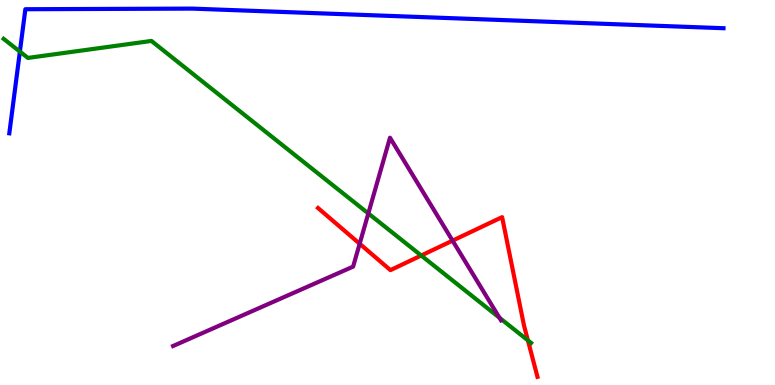[{'lines': ['blue', 'red'], 'intersections': []}, {'lines': ['green', 'red'], 'intersections': [{'x': 5.44, 'y': 3.36}, {'x': 6.81, 'y': 1.16}]}, {'lines': ['purple', 'red'], 'intersections': [{'x': 4.64, 'y': 3.67}, {'x': 5.84, 'y': 3.75}]}, {'lines': ['blue', 'green'], 'intersections': [{'x': 0.257, 'y': 8.66}]}, {'lines': ['blue', 'purple'], 'intersections': []}, {'lines': ['green', 'purple'], 'intersections': [{'x': 4.75, 'y': 4.46}, {'x': 6.44, 'y': 1.75}]}]